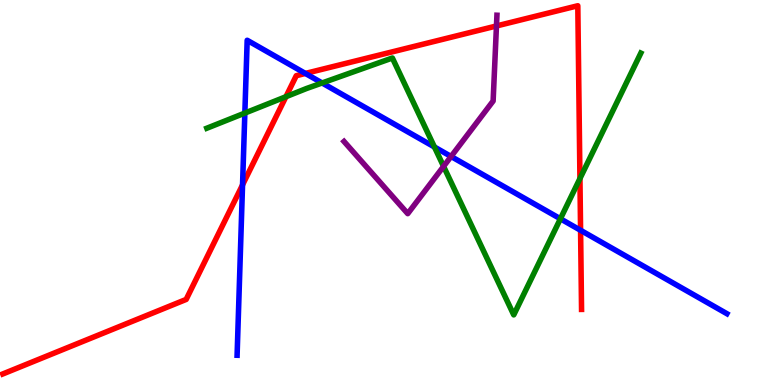[{'lines': ['blue', 'red'], 'intersections': [{'x': 3.13, 'y': 5.2}, {'x': 3.94, 'y': 8.09}, {'x': 7.49, 'y': 4.02}]}, {'lines': ['green', 'red'], 'intersections': [{'x': 3.69, 'y': 7.49}, {'x': 7.48, 'y': 5.36}]}, {'lines': ['purple', 'red'], 'intersections': [{'x': 6.41, 'y': 9.33}]}, {'lines': ['blue', 'green'], 'intersections': [{'x': 3.16, 'y': 7.06}, {'x': 4.16, 'y': 7.84}, {'x': 5.61, 'y': 6.18}, {'x': 7.23, 'y': 4.32}]}, {'lines': ['blue', 'purple'], 'intersections': [{'x': 5.82, 'y': 5.94}]}, {'lines': ['green', 'purple'], 'intersections': [{'x': 5.72, 'y': 5.68}]}]